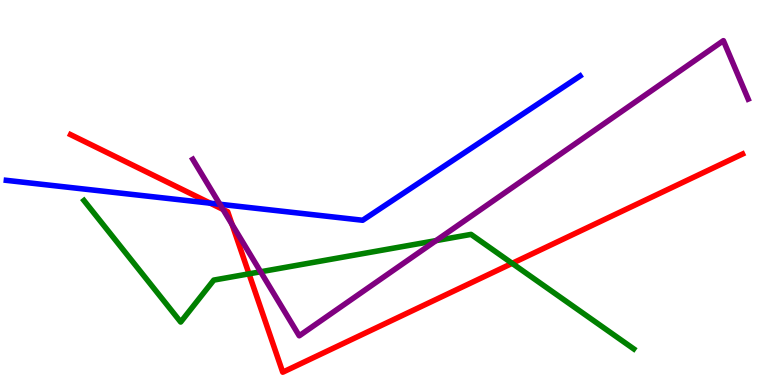[{'lines': ['blue', 'red'], 'intersections': [{'x': 2.71, 'y': 4.72}]}, {'lines': ['green', 'red'], 'intersections': [{'x': 3.21, 'y': 2.89}, {'x': 6.61, 'y': 3.16}]}, {'lines': ['purple', 'red'], 'intersections': [{'x': 2.88, 'y': 4.56}, {'x': 2.99, 'y': 4.17}]}, {'lines': ['blue', 'green'], 'intersections': []}, {'lines': ['blue', 'purple'], 'intersections': [{'x': 2.84, 'y': 4.69}]}, {'lines': ['green', 'purple'], 'intersections': [{'x': 3.36, 'y': 2.94}, {'x': 5.63, 'y': 3.75}]}]